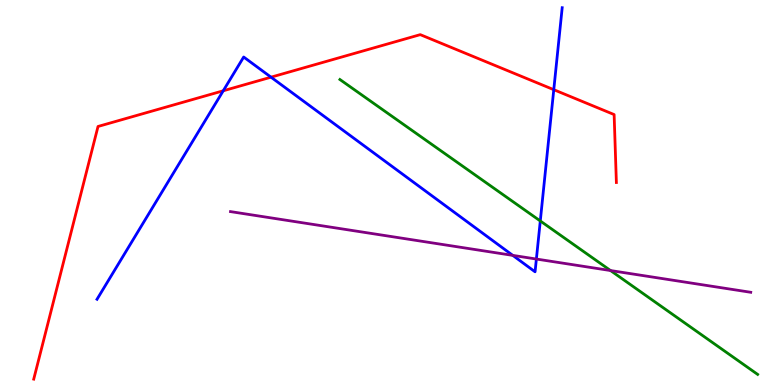[{'lines': ['blue', 'red'], 'intersections': [{'x': 2.88, 'y': 7.64}, {'x': 3.5, 'y': 8.0}, {'x': 7.15, 'y': 7.67}]}, {'lines': ['green', 'red'], 'intersections': []}, {'lines': ['purple', 'red'], 'intersections': []}, {'lines': ['blue', 'green'], 'intersections': [{'x': 6.97, 'y': 4.26}]}, {'lines': ['blue', 'purple'], 'intersections': [{'x': 6.62, 'y': 3.37}, {'x': 6.92, 'y': 3.27}]}, {'lines': ['green', 'purple'], 'intersections': [{'x': 7.88, 'y': 2.97}]}]